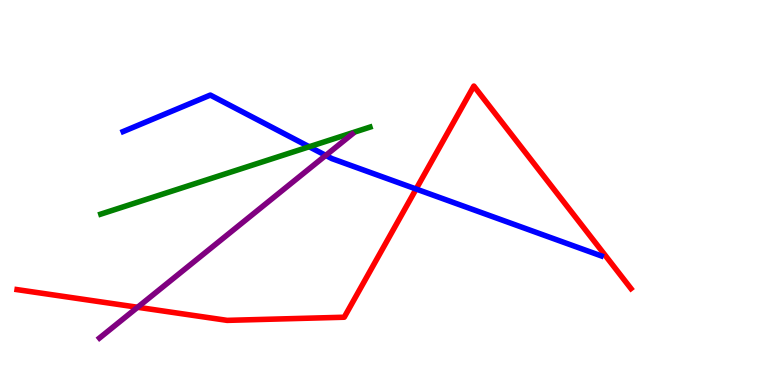[{'lines': ['blue', 'red'], 'intersections': [{'x': 5.37, 'y': 5.09}]}, {'lines': ['green', 'red'], 'intersections': []}, {'lines': ['purple', 'red'], 'intersections': [{'x': 1.78, 'y': 2.02}]}, {'lines': ['blue', 'green'], 'intersections': [{'x': 3.99, 'y': 6.19}]}, {'lines': ['blue', 'purple'], 'intersections': [{'x': 4.2, 'y': 5.96}]}, {'lines': ['green', 'purple'], 'intersections': []}]